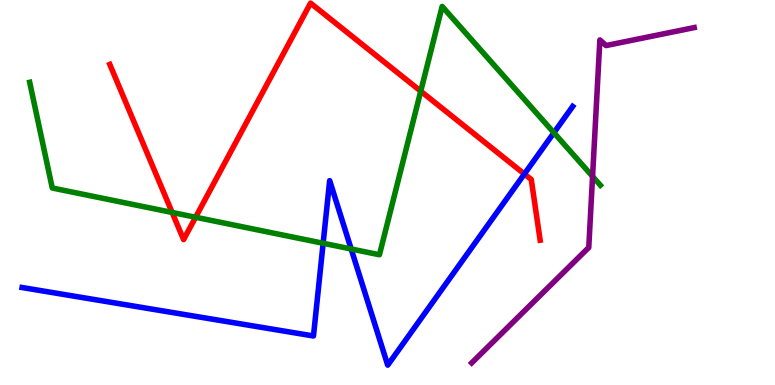[{'lines': ['blue', 'red'], 'intersections': [{'x': 6.77, 'y': 5.48}]}, {'lines': ['green', 'red'], 'intersections': [{'x': 2.22, 'y': 4.48}, {'x': 2.52, 'y': 4.36}, {'x': 5.43, 'y': 7.63}]}, {'lines': ['purple', 'red'], 'intersections': []}, {'lines': ['blue', 'green'], 'intersections': [{'x': 4.17, 'y': 3.68}, {'x': 4.53, 'y': 3.53}, {'x': 7.15, 'y': 6.55}]}, {'lines': ['blue', 'purple'], 'intersections': []}, {'lines': ['green', 'purple'], 'intersections': [{'x': 7.65, 'y': 5.42}]}]